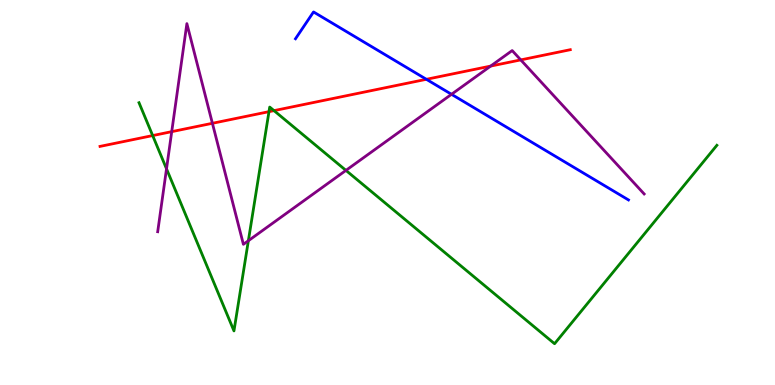[{'lines': ['blue', 'red'], 'intersections': [{'x': 5.5, 'y': 7.94}]}, {'lines': ['green', 'red'], 'intersections': [{'x': 1.97, 'y': 6.48}, {'x': 3.47, 'y': 7.1}, {'x': 3.54, 'y': 7.13}]}, {'lines': ['purple', 'red'], 'intersections': [{'x': 2.22, 'y': 6.58}, {'x': 2.74, 'y': 6.8}, {'x': 6.33, 'y': 8.28}, {'x': 6.72, 'y': 8.44}]}, {'lines': ['blue', 'green'], 'intersections': []}, {'lines': ['blue', 'purple'], 'intersections': [{'x': 5.83, 'y': 7.55}]}, {'lines': ['green', 'purple'], 'intersections': [{'x': 2.15, 'y': 5.61}, {'x': 3.2, 'y': 3.75}, {'x': 4.46, 'y': 5.57}]}]